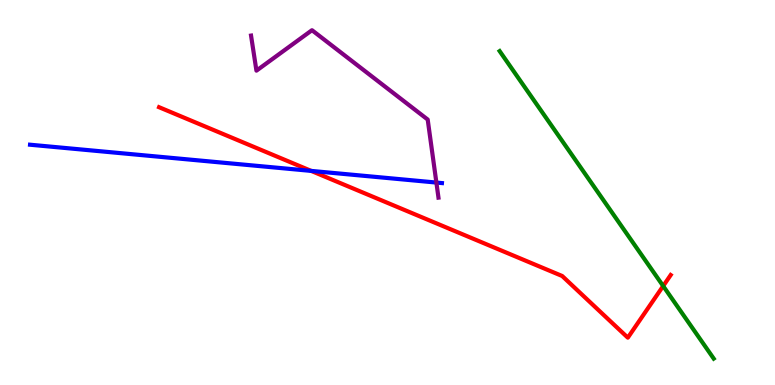[{'lines': ['blue', 'red'], 'intersections': [{'x': 4.02, 'y': 5.56}]}, {'lines': ['green', 'red'], 'intersections': [{'x': 8.56, 'y': 2.57}]}, {'lines': ['purple', 'red'], 'intersections': []}, {'lines': ['blue', 'green'], 'intersections': []}, {'lines': ['blue', 'purple'], 'intersections': [{'x': 5.63, 'y': 5.26}]}, {'lines': ['green', 'purple'], 'intersections': []}]